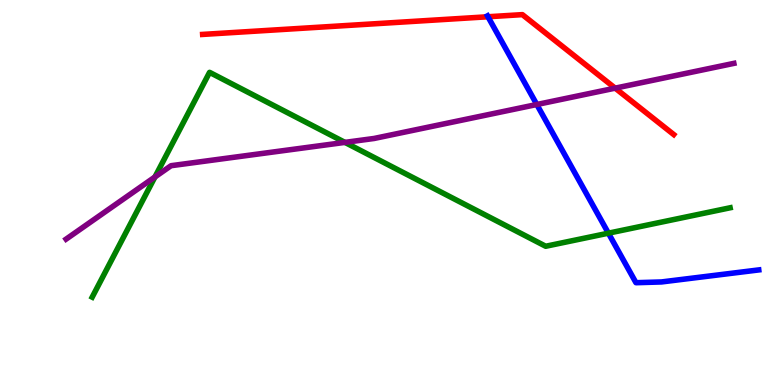[{'lines': ['blue', 'red'], 'intersections': [{'x': 6.3, 'y': 9.56}]}, {'lines': ['green', 'red'], 'intersections': []}, {'lines': ['purple', 'red'], 'intersections': [{'x': 7.94, 'y': 7.71}]}, {'lines': ['blue', 'green'], 'intersections': [{'x': 7.85, 'y': 3.94}]}, {'lines': ['blue', 'purple'], 'intersections': [{'x': 6.93, 'y': 7.29}]}, {'lines': ['green', 'purple'], 'intersections': [{'x': 2.0, 'y': 5.4}, {'x': 4.45, 'y': 6.3}]}]